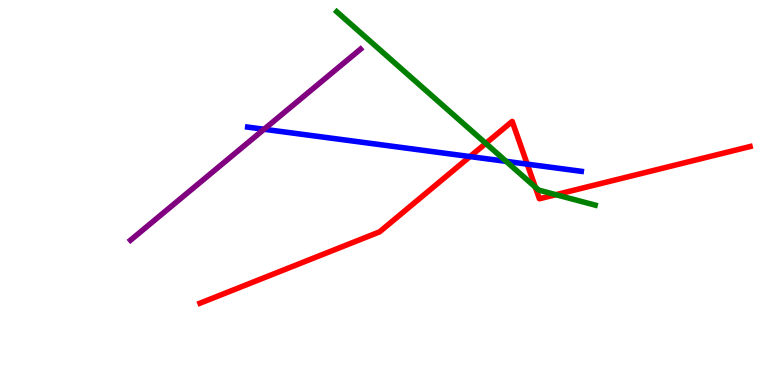[{'lines': ['blue', 'red'], 'intersections': [{'x': 6.06, 'y': 5.93}, {'x': 6.8, 'y': 5.74}]}, {'lines': ['green', 'red'], 'intersections': [{'x': 6.27, 'y': 6.28}, {'x': 6.91, 'y': 5.14}, {'x': 7.17, 'y': 4.94}]}, {'lines': ['purple', 'red'], 'intersections': []}, {'lines': ['blue', 'green'], 'intersections': [{'x': 6.53, 'y': 5.81}]}, {'lines': ['blue', 'purple'], 'intersections': [{'x': 3.41, 'y': 6.64}]}, {'lines': ['green', 'purple'], 'intersections': []}]